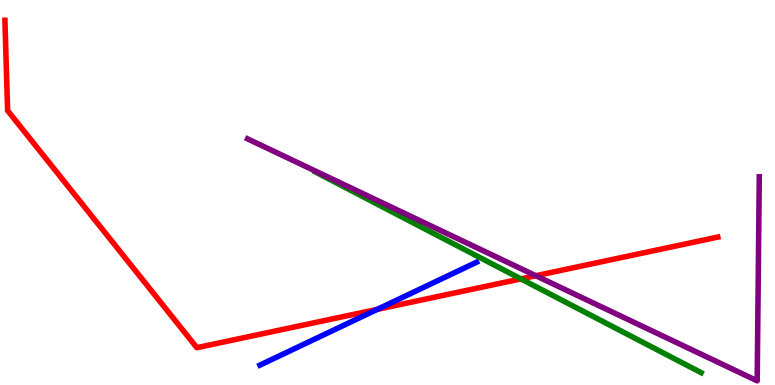[{'lines': ['blue', 'red'], 'intersections': [{'x': 4.87, 'y': 1.96}]}, {'lines': ['green', 'red'], 'intersections': [{'x': 6.72, 'y': 2.76}]}, {'lines': ['purple', 'red'], 'intersections': [{'x': 6.91, 'y': 2.84}]}, {'lines': ['blue', 'green'], 'intersections': []}, {'lines': ['blue', 'purple'], 'intersections': []}, {'lines': ['green', 'purple'], 'intersections': []}]